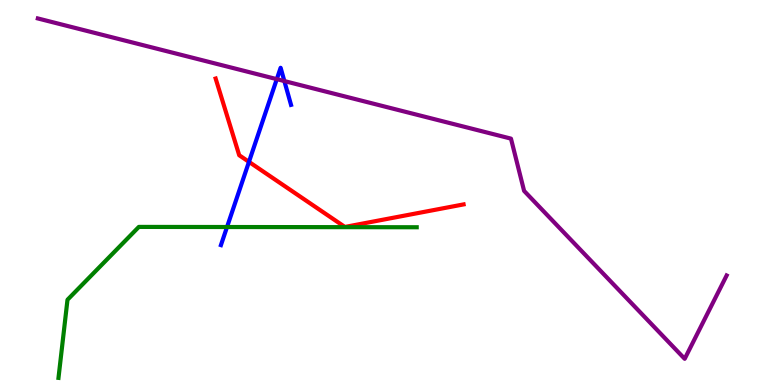[{'lines': ['blue', 'red'], 'intersections': [{'x': 3.21, 'y': 5.8}]}, {'lines': ['green', 'red'], 'intersections': []}, {'lines': ['purple', 'red'], 'intersections': []}, {'lines': ['blue', 'green'], 'intersections': [{'x': 2.93, 'y': 4.1}]}, {'lines': ['blue', 'purple'], 'intersections': [{'x': 3.57, 'y': 7.94}, {'x': 3.67, 'y': 7.89}]}, {'lines': ['green', 'purple'], 'intersections': []}]